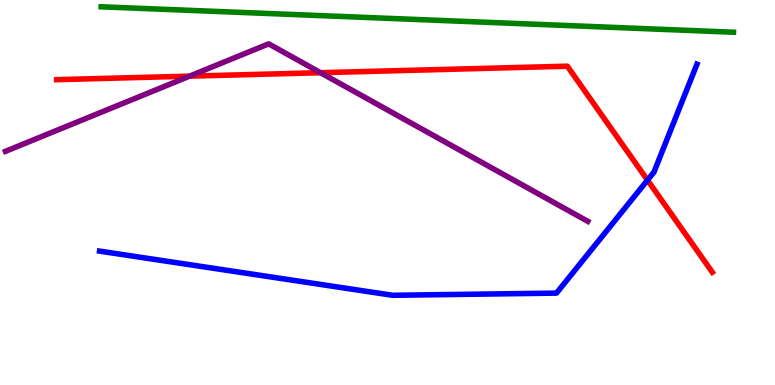[{'lines': ['blue', 'red'], 'intersections': [{'x': 8.35, 'y': 5.32}]}, {'lines': ['green', 'red'], 'intersections': []}, {'lines': ['purple', 'red'], 'intersections': [{'x': 2.45, 'y': 8.02}, {'x': 4.14, 'y': 8.11}]}, {'lines': ['blue', 'green'], 'intersections': []}, {'lines': ['blue', 'purple'], 'intersections': []}, {'lines': ['green', 'purple'], 'intersections': []}]